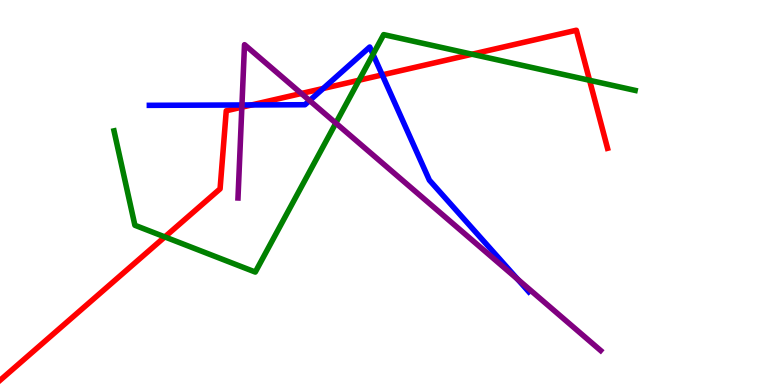[{'lines': ['blue', 'red'], 'intersections': [{'x': 3.25, 'y': 7.27}, {'x': 4.17, 'y': 7.7}, {'x': 4.93, 'y': 8.05}]}, {'lines': ['green', 'red'], 'intersections': [{'x': 2.13, 'y': 3.85}, {'x': 4.63, 'y': 7.92}, {'x': 6.09, 'y': 8.59}, {'x': 7.61, 'y': 7.91}]}, {'lines': ['purple', 'red'], 'intersections': [{'x': 3.12, 'y': 7.22}, {'x': 3.89, 'y': 7.57}]}, {'lines': ['blue', 'green'], 'intersections': [{'x': 4.81, 'y': 8.59}]}, {'lines': ['blue', 'purple'], 'intersections': [{'x': 3.12, 'y': 7.27}, {'x': 3.99, 'y': 7.39}, {'x': 6.68, 'y': 2.75}]}, {'lines': ['green', 'purple'], 'intersections': [{'x': 4.33, 'y': 6.8}]}]